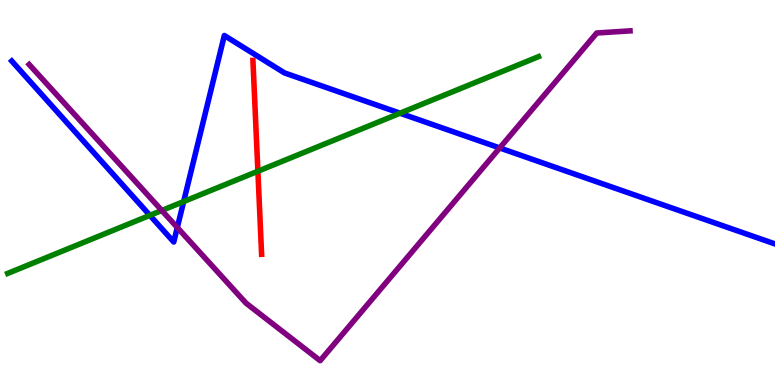[{'lines': ['blue', 'red'], 'intersections': []}, {'lines': ['green', 'red'], 'intersections': [{'x': 3.33, 'y': 5.55}]}, {'lines': ['purple', 'red'], 'intersections': []}, {'lines': ['blue', 'green'], 'intersections': [{'x': 1.93, 'y': 4.41}, {'x': 2.37, 'y': 4.76}, {'x': 5.16, 'y': 7.06}]}, {'lines': ['blue', 'purple'], 'intersections': [{'x': 2.29, 'y': 4.09}, {'x': 6.45, 'y': 6.16}]}, {'lines': ['green', 'purple'], 'intersections': [{'x': 2.09, 'y': 4.53}]}]